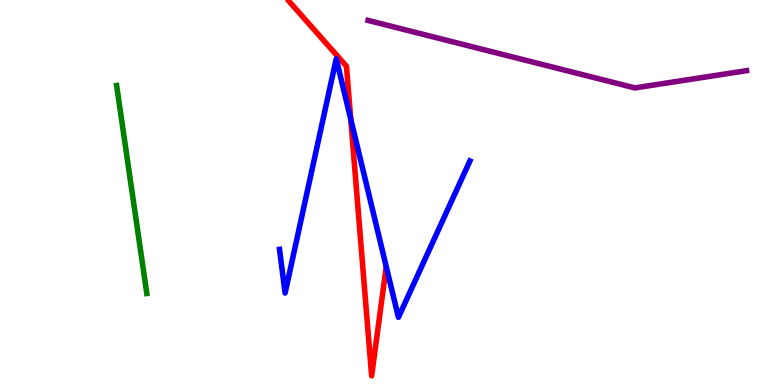[{'lines': ['blue', 'red'], 'intersections': [{'x': 4.53, 'y': 6.9}]}, {'lines': ['green', 'red'], 'intersections': []}, {'lines': ['purple', 'red'], 'intersections': []}, {'lines': ['blue', 'green'], 'intersections': []}, {'lines': ['blue', 'purple'], 'intersections': []}, {'lines': ['green', 'purple'], 'intersections': []}]